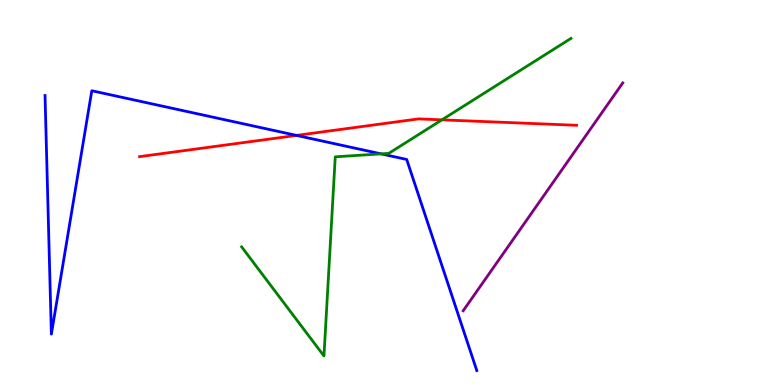[{'lines': ['blue', 'red'], 'intersections': [{'x': 3.83, 'y': 6.48}]}, {'lines': ['green', 'red'], 'intersections': [{'x': 5.7, 'y': 6.89}]}, {'lines': ['purple', 'red'], 'intersections': []}, {'lines': ['blue', 'green'], 'intersections': [{'x': 4.92, 'y': 6.0}]}, {'lines': ['blue', 'purple'], 'intersections': []}, {'lines': ['green', 'purple'], 'intersections': []}]